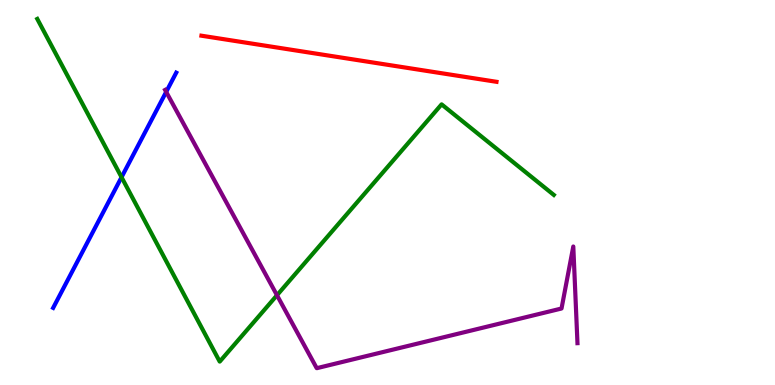[{'lines': ['blue', 'red'], 'intersections': []}, {'lines': ['green', 'red'], 'intersections': []}, {'lines': ['purple', 'red'], 'intersections': []}, {'lines': ['blue', 'green'], 'intersections': [{'x': 1.57, 'y': 5.4}]}, {'lines': ['blue', 'purple'], 'intersections': [{'x': 2.14, 'y': 7.61}]}, {'lines': ['green', 'purple'], 'intersections': [{'x': 3.57, 'y': 2.33}]}]